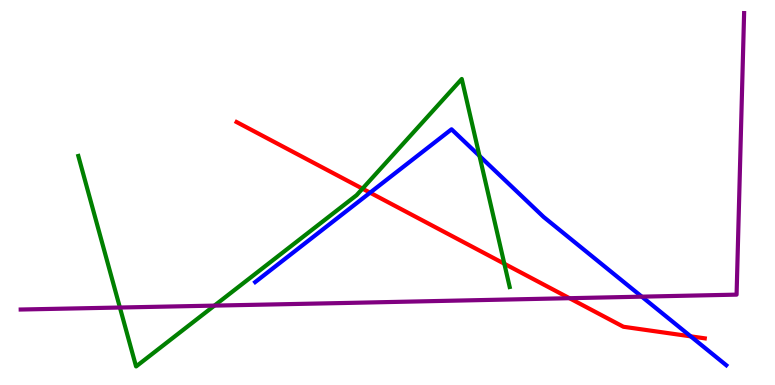[{'lines': ['blue', 'red'], 'intersections': [{'x': 4.78, 'y': 5.0}, {'x': 8.91, 'y': 1.26}]}, {'lines': ['green', 'red'], 'intersections': [{'x': 4.68, 'y': 5.1}, {'x': 6.51, 'y': 3.15}]}, {'lines': ['purple', 'red'], 'intersections': [{'x': 7.35, 'y': 2.25}]}, {'lines': ['blue', 'green'], 'intersections': [{'x': 6.19, 'y': 5.95}]}, {'lines': ['blue', 'purple'], 'intersections': [{'x': 8.28, 'y': 2.29}]}, {'lines': ['green', 'purple'], 'intersections': [{'x': 1.55, 'y': 2.01}, {'x': 2.77, 'y': 2.06}]}]